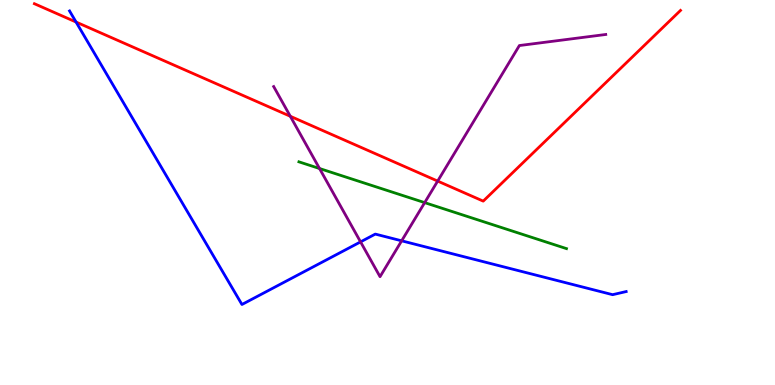[{'lines': ['blue', 'red'], 'intersections': [{'x': 0.981, 'y': 9.43}]}, {'lines': ['green', 'red'], 'intersections': []}, {'lines': ['purple', 'red'], 'intersections': [{'x': 3.75, 'y': 6.98}, {'x': 5.65, 'y': 5.3}]}, {'lines': ['blue', 'green'], 'intersections': []}, {'lines': ['blue', 'purple'], 'intersections': [{'x': 4.65, 'y': 3.72}, {'x': 5.18, 'y': 3.75}]}, {'lines': ['green', 'purple'], 'intersections': [{'x': 4.12, 'y': 5.62}, {'x': 5.48, 'y': 4.74}]}]